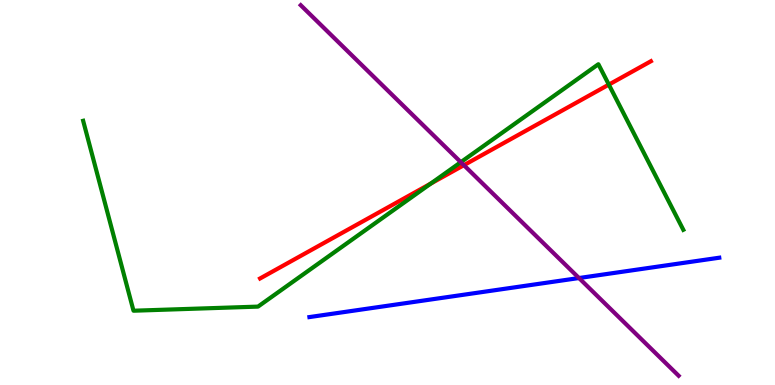[{'lines': ['blue', 'red'], 'intersections': []}, {'lines': ['green', 'red'], 'intersections': [{'x': 5.56, 'y': 5.23}, {'x': 7.86, 'y': 7.8}]}, {'lines': ['purple', 'red'], 'intersections': [{'x': 5.99, 'y': 5.71}]}, {'lines': ['blue', 'green'], 'intersections': []}, {'lines': ['blue', 'purple'], 'intersections': [{'x': 7.47, 'y': 2.78}]}, {'lines': ['green', 'purple'], 'intersections': [{'x': 5.95, 'y': 5.79}]}]